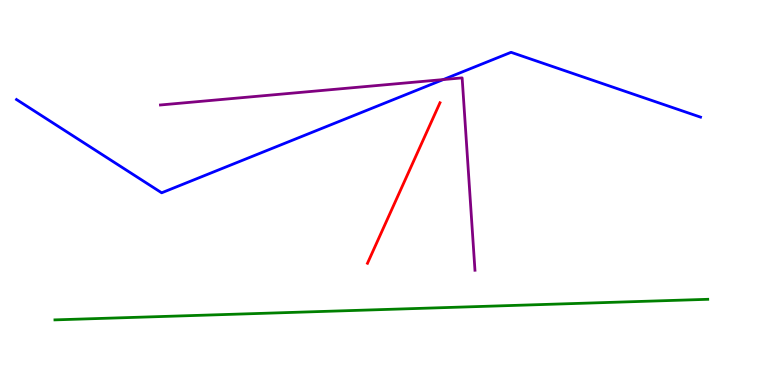[{'lines': ['blue', 'red'], 'intersections': []}, {'lines': ['green', 'red'], 'intersections': []}, {'lines': ['purple', 'red'], 'intersections': []}, {'lines': ['blue', 'green'], 'intersections': []}, {'lines': ['blue', 'purple'], 'intersections': [{'x': 5.72, 'y': 7.93}]}, {'lines': ['green', 'purple'], 'intersections': []}]